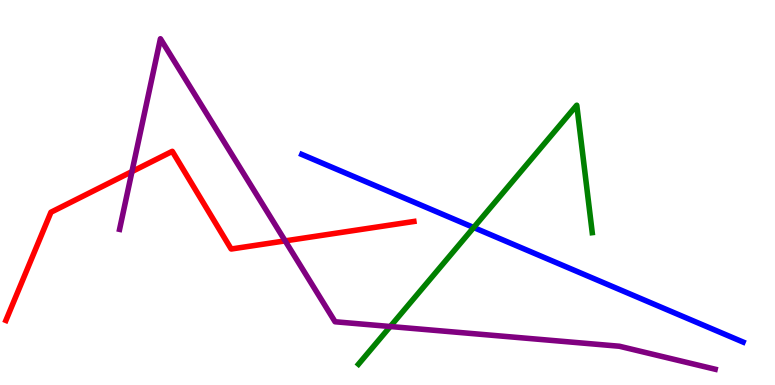[{'lines': ['blue', 'red'], 'intersections': []}, {'lines': ['green', 'red'], 'intersections': []}, {'lines': ['purple', 'red'], 'intersections': [{'x': 1.7, 'y': 5.54}, {'x': 3.68, 'y': 3.74}]}, {'lines': ['blue', 'green'], 'intersections': [{'x': 6.11, 'y': 4.09}]}, {'lines': ['blue', 'purple'], 'intersections': []}, {'lines': ['green', 'purple'], 'intersections': [{'x': 5.04, 'y': 1.52}]}]